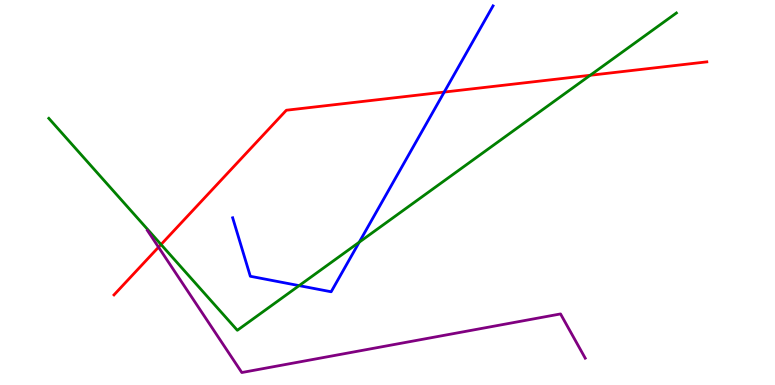[{'lines': ['blue', 'red'], 'intersections': [{'x': 5.73, 'y': 7.61}]}, {'lines': ['green', 'red'], 'intersections': [{'x': 2.08, 'y': 3.65}, {'x': 7.62, 'y': 8.04}]}, {'lines': ['purple', 'red'], 'intersections': [{'x': 2.05, 'y': 3.58}]}, {'lines': ['blue', 'green'], 'intersections': [{'x': 3.86, 'y': 2.58}, {'x': 4.64, 'y': 3.71}]}, {'lines': ['blue', 'purple'], 'intersections': []}, {'lines': ['green', 'purple'], 'intersections': []}]